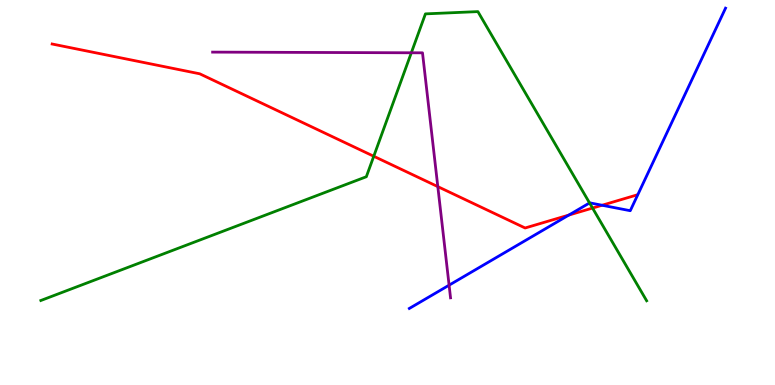[{'lines': ['blue', 'red'], 'intersections': [{'x': 7.34, 'y': 4.41}, {'x': 7.77, 'y': 4.67}]}, {'lines': ['green', 'red'], 'intersections': [{'x': 4.82, 'y': 5.94}, {'x': 7.65, 'y': 4.6}]}, {'lines': ['purple', 'red'], 'intersections': [{'x': 5.65, 'y': 5.15}]}, {'lines': ['blue', 'green'], 'intersections': [{'x': 7.61, 'y': 4.73}]}, {'lines': ['blue', 'purple'], 'intersections': [{'x': 5.79, 'y': 2.59}]}, {'lines': ['green', 'purple'], 'intersections': [{'x': 5.31, 'y': 8.63}]}]